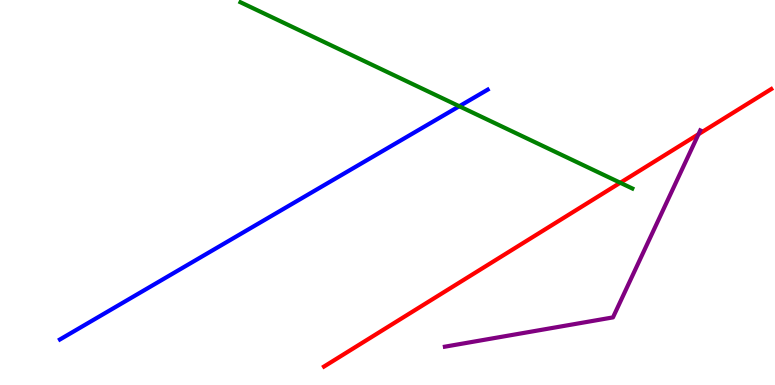[{'lines': ['blue', 'red'], 'intersections': []}, {'lines': ['green', 'red'], 'intersections': [{'x': 8.0, 'y': 5.25}]}, {'lines': ['purple', 'red'], 'intersections': [{'x': 9.01, 'y': 6.51}]}, {'lines': ['blue', 'green'], 'intersections': [{'x': 5.93, 'y': 7.24}]}, {'lines': ['blue', 'purple'], 'intersections': []}, {'lines': ['green', 'purple'], 'intersections': []}]